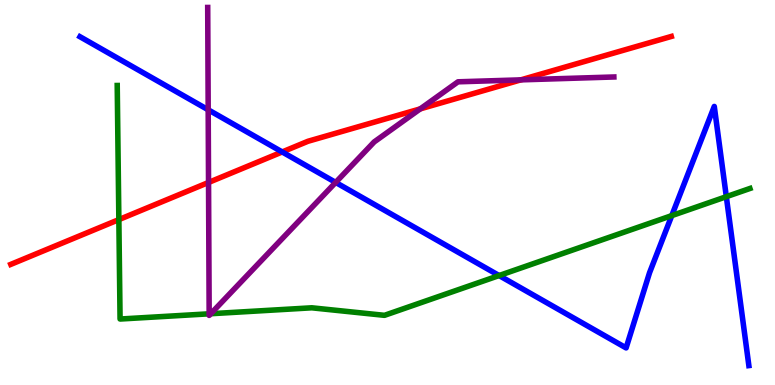[{'lines': ['blue', 'red'], 'intersections': [{'x': 3.64, 'y': 6.05}]}, {'lines': ['green', 'red'], 'intersections': [{'x': 1.53, 'y': 4.3}]}, {'lines': ['purple', 'red'], 'intersections': [{'x': 2.69, 'y': 5.26}, {'x': 5.42, 'y': 7.17}, {'x': 6.72, 'y': 7.93}]}, {'lines': ['blue', 'green'], 'intersections': [{'x': 6.44, 'y': 2.84}, {'x': 8.67, 'y': 4.4}, {'x': 9.37, 'y': 4.89}]}, {'lines': ['blue', 'purple'], 'intersections': [{'x': 2.69, 'y': 7.15}, {'x': 4.33, 'y': 5.26}]}, {'lines': ['green', 'purple'], 'intersections': [{'x': 2.7, 'y': 1.85}, {'x': 2.72, 'y': 1.85}]}]